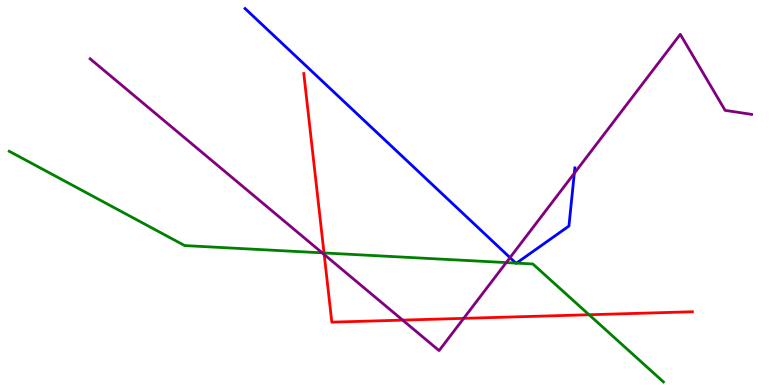[{'lines': ['blue', 'red'], 'intersections': []}, {'lines': ['green', 'red'], 'intersections': [{'x': 4.18, 'y': 3.43}, {'x': 7.6, 'y': 1.82}]}, {'lines': ['purple', 'red'], 'intersections': [{'x': 4.18, 'y': 3.39}, {'x': 5.2, 'y': 1.69}, {'x': 5.98, 'y': 1.73}]}, {'lines': ['blue', 'green'], 'intersections': [{'x': 6.66, 'y': 3.17}, {'x': 6.66, 'y': 3.17}]}, {'lines': ['blue', 'purple'], 'intersections': [{'x': 6.58, 'y': 3.31}, {'x': 7.41, 'y': 5.5}]}, {'lines': ['green', 'purple'], 'intersections': [{'x': 4.16, 'y': 3.43}, {'x': 6.53, 'y': 3.18}]}]